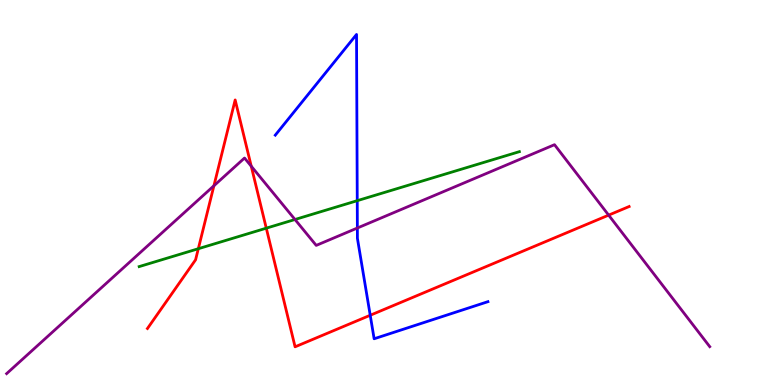[{'lines': ['blue', 'red'], 'intersections': [{'x': 4.78, 'y': 1.81}]}, {'lines': ['green', 'red'], 'intersections': [{'x': 2.56, 'y': 3.54}, {'x': 3.44, 'y': 4.07}]}, {'lines': ['purple', 'red'], 'intersections': [{'x': 2.76, 'y': 5.17}, {'x': 3.24, 'y': 5.68}, {'x': 7.85, 'y': 4.41}]}, {'lines': ['blue', 'green'], 'intersections': [{'x': 4.61, 'y': 4.79}]}, {'lines': ['blue', 'purple'], 'intersections': [{'x': 4.61, 'y': 4.08}]}, {'lines': ['green', 'purple'], 'intersections': [{'x': 3.81, 'y': 4.3}]}]